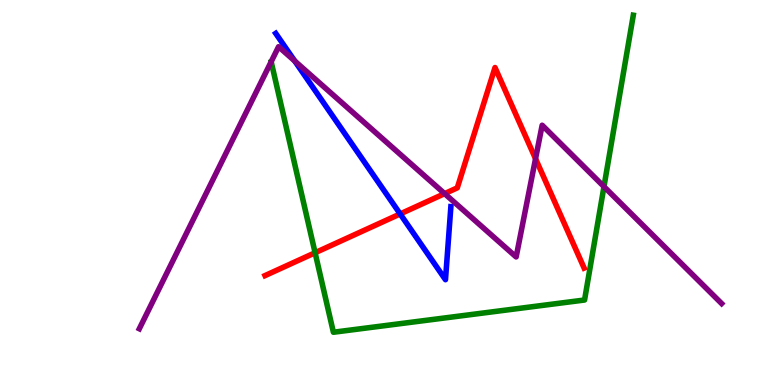[{'lines': ['blue', 'red'], 'intersections': [{'x': 5.16, 'y': 4.44}]}, {'lines': ['green', 'red'], 'intersections': [{'x': 4.07, 'y': 3.44}]}, {'lines': ['purple', 'red'], 'intersections': [{'x': 5.74, 'y': 4.97}, {'x': 6.91, 'y': 5.88}]}, {'lines': ['blue', 'green'], 'intersections': []}, {'lines': ['blue', 'purple'], 'intersections': [{'x': 3.8, 'y': 8.42}]}, {'lines': ['green', 'purple'], 'intersections': [{'x': 7.79, 'y': 5.15}]}]